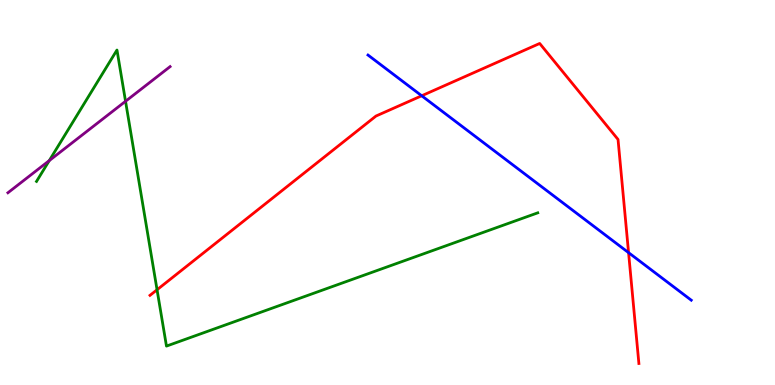[{'lines': ['blue', 'red'], 'intersections': [{'x': 5.44, 'y': 7.51}, {'x': 8.11, 'y': 3.44}]}, {'lines': ['green', 'red'], 'intersections': [{'x': 2.03, 'y': 2.47}]}, {'lines': ['purple', 'red'], 'intersections': []}, {'lines': ['blue', 'green'], 'intersections': []}, {'lines': ['blue', 'purple'], 'intersections': []}, {'lines': ['green', 'purple'], 'intersections': [{'x': 0.636, 'y': 5.83}, {'x': 1.62, 'y': 7.37}]}]